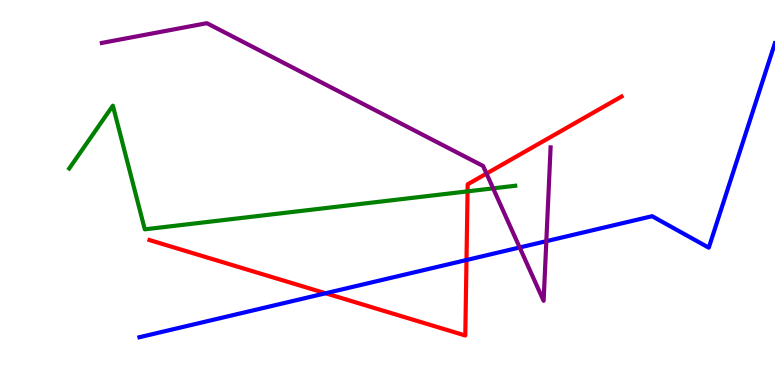[{'lines': ['blue', 'red'], 'intersections': [{'x': 4.2, 'y': 2.38}, {'x': 6.02, 'y': 3.25}]}, {'lines': ['green', 'red'], 'intersections': [{'x': 6.03, 'y': 5.03}]}, {'lines': ['purple', 'red'], 'intersections': [{'x': 6.28, 'y': 5.49}]}, {'lines': ['blue', 'green'], 'intersections': []}, {'lines': ['blue', 'purple'], 'intersections': [{'x': 6.71, 'y': 3.57}, {'x': 7.05, 'y': 3.74}]}, {'lines': ['green', 'purple'], 'intersections': [{'x': 6.36, 'y': 5.11}]}]